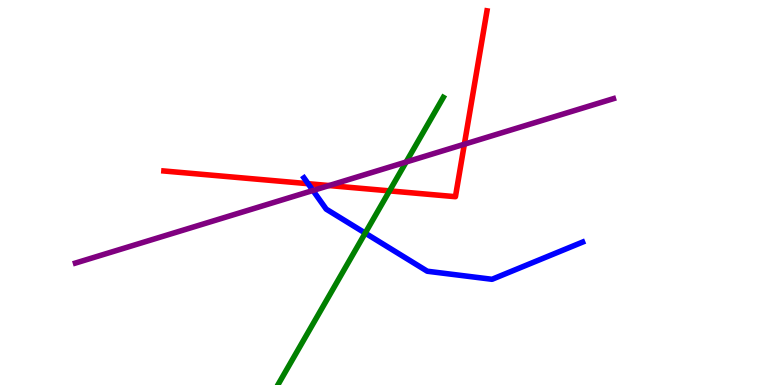[{'lines': ['blue', 'red'], 'intersections': [{'x': 3.98, 'y': 5.23}]}, {'lines': ['green', 'red'], 'intersections': [{'x': 5.03, 'y': 5.04}]}, {'lines': ['purple', 'red'], 'intersections': [{'x': 4.25, 'y': 5.18}, {'x': 5.99, 'y': 6.25}]}, {'lines': ['blue', 'green'], 'intersections': [{'x': 4.71, 'y': 3.95}]}, {'lines': ['blue', 'purple'], 'intersections': [{'x': 4.04, 'y': 5.05}]}, {'lines': ['green', 'purple'], 'intersections': [{'x': 5.24, 'y': 5.79}]}]